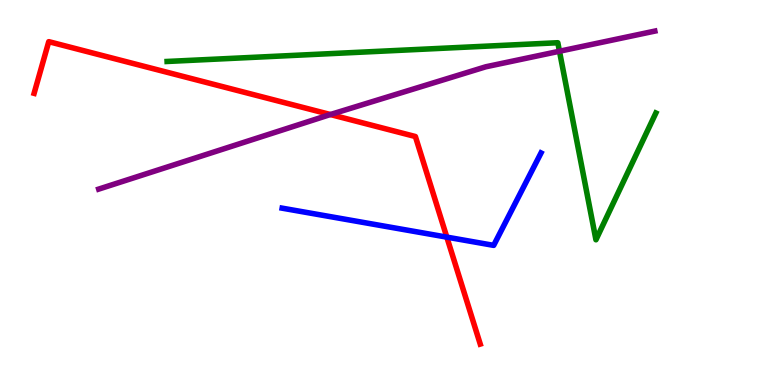[{'lines': ['blue', 'red'], 'intersections': [{'x': 5.77, 'y': 3.84}]}, {'lines': ['green', 'red'], 'intersections': []}, {'lines': ['purple', 'red'], 'intersections': [{'x': 4.26, 'y': 7.03}]}, {'lines': ['blue', 'green'], 'intersections': []}, {'lines': ['blue', 'purple'], 'intersections': []}, {'lines': ['green', 'purple'], 'intersections': [{'x': 7.22, 'y': 8.67}]}]